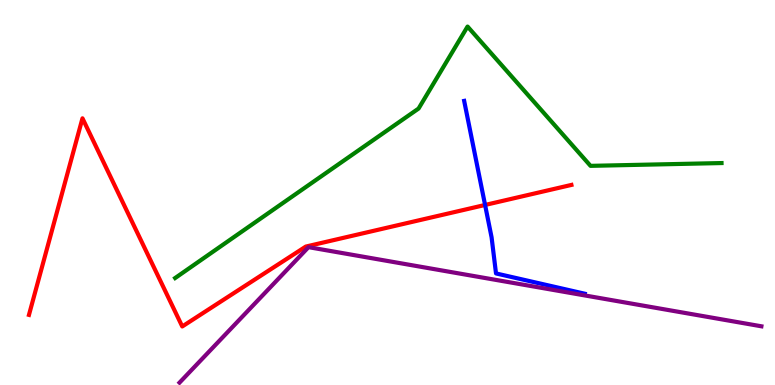[{'lines': ['blue', 'red'], 'intersections': [{'x': 6.26, 'y': 4.68}]}, {'lines': ['green', 'red'], 'intersections': []}, {'lines': ['purple', 'red'], 'intersections': []}, {'lines': ['blue', 'green'], 'intersections': []}, {'lines': ['blue', 'purple'], 'intersections': []}, {'lines': ['green', 'purple'], 'intersections': []}]